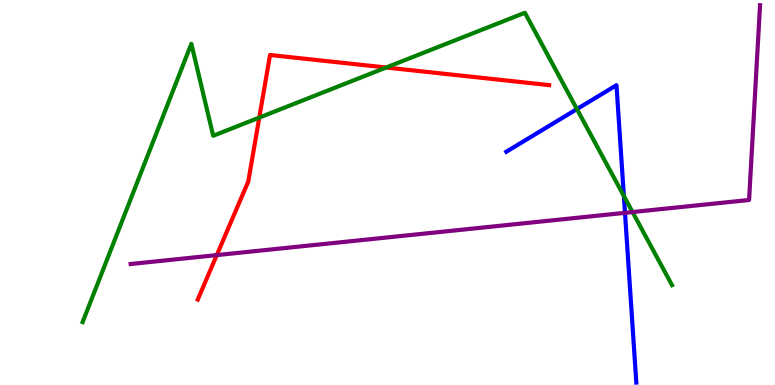[{'lines': ['blue', 'red'], 'intersections': []}, {'lines': ['green', 'red'], 'intersections': [{'x': 3.35, 'y': 6.95}, {'x': 4.98, 'y': 8.25}]}, {'lines': ['purple', 'red'], 'intersections': [{'x': 2.8, 'y': 3.37}]}, {'lines': ['blue', 'green'], 'intersections': [{'x': 7.44, 'y': 7.17}, {'x': 8.05, 'y': 4.91}]}, {'lines': ['blue', 'purple'], 'intersections': [{'x': 8.06, 'y': 4.47}]}, {'lines': ['green', 'purple'], 'intersections': [{'x': 8.16, 'y': 4.49}]}]